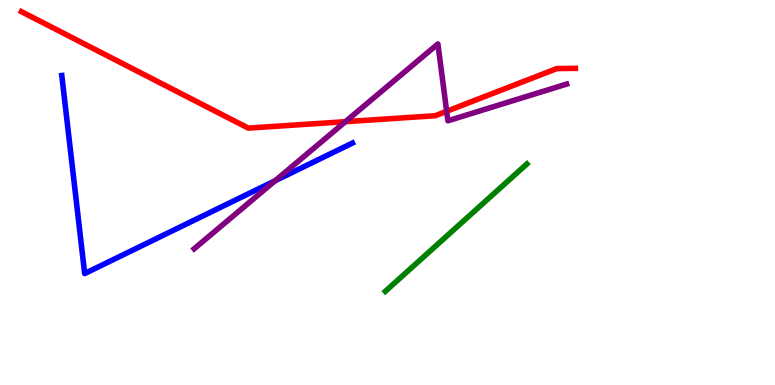[{'lines': ['blue', 'red'], 'intersections': []}, {'lines': ['green', 'red'], 'intersections': []}, {'lines': ['purple', 'red'], 'intersections': [{'x': 4.46, 'y': 6.84}, {'x': 5.76, 'y': 7.11}]}, {'lines': ['blue', 'green'], 'intersections': []}, {'lines': ['blue', 'purple'], 'intersections': [{'x': 3.55, 'y': 5.31}]}, {'lines': ['green', 'purple'], 'intersections': []}]